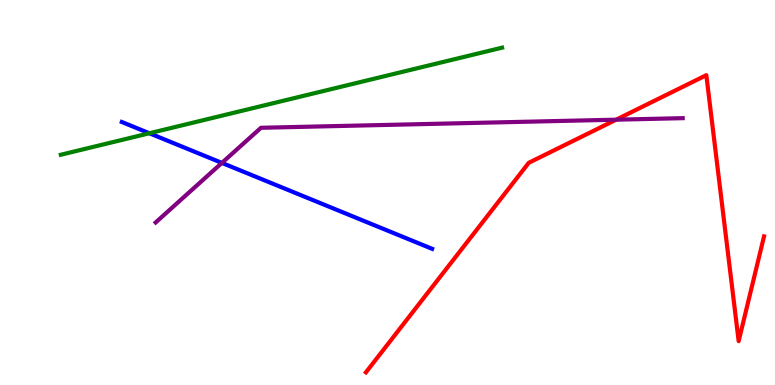[{'lines': ['blue', 'red'], 'intersections': []}, {'lines': ['green', 'red'], 'intersections': []}, {'lines': ['purple', 'red'], 'intersections': [{'x': 7.95, 'y': 6.89}]}, {'lines': ['blue', 'green'], 'intersections': [{'x': 1.93, 'y': 6.54}]}, {'lines': ['blue', 'purple'], 'intersections': [{'x': 2.86, 'y': 5.77}]}, {'lines': ['green', 'purple'], 'intersections': []}]